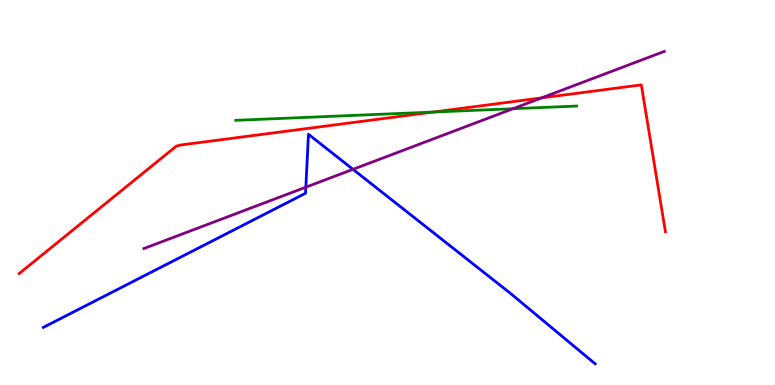[{'lines': ['blue', 'red'], 'intersections': []}, {'lines': ['green', 'red'], 'intersections': [{'x': 5.59, 'y': 7.09}]}, {'lines': ['purple', 'red'], 'intersections': [{'x': 6.99, 'y': 7.46}]}, {'lines': ['blue', 'green'], 'intersections': []}, {'lines': ['blue', 'purple'], 'intersections': [{'x': 3.95, 'y': 5.14}, {'x': 4.55, 'y': 5.6}]}, {'lines': ['green', 'purple'], 'intersections': [{'x': 6.62, 'y': 7.18}]}]